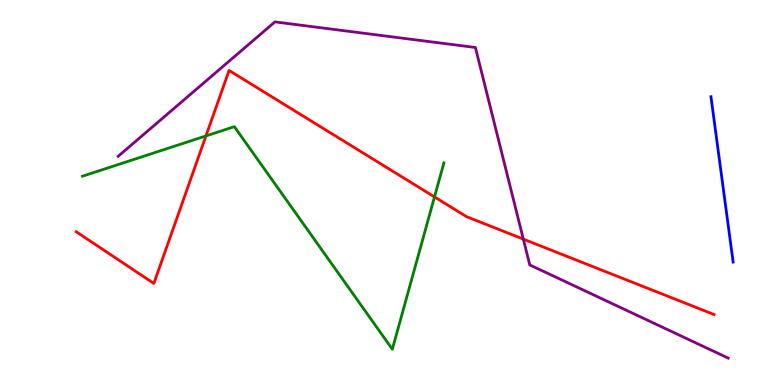[{'lines': ['blue', 'red'], 'intersections': []}, {'lines': ['green', 'red'], 'intersections': [{'x': 2.66, 'y': 6.47}, {'x': 5.61, 'y': 4.88}]}, {'lines': ['purple', 'red'], 'intersections': [{'x': 6.75, 'y': 3.79}]}, {'lines': ['blue', 'green'], 'intersections': []}, {'lines': ['blue', 'purple'], 'intersections': []}, {'lines': ['green', 'purple'], 'intersections': []}]